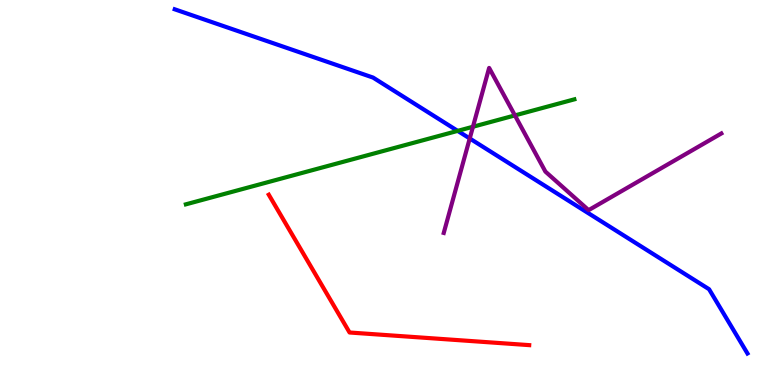[{'lines': ['blue', 'red'], 'intersections': []}, {'lines': ['green', 'red'], 'intersections': []}, {'lines': ['purple', 'red'], 'intersections': []}, {'lines': ['blue', 'green'], 'intersections': [{'x': 5.91, 'y': 6.6}]}, {'lines': ['blue', 'purple'], 'intersections': [{'x': 6.06, 'y': 6.4}]}, {'lines': ['green', 'purple'], 'intersections': [{'x': 6.1, 'y': 6.71}, {'x': 6.64, 'y': 7.0}]}]